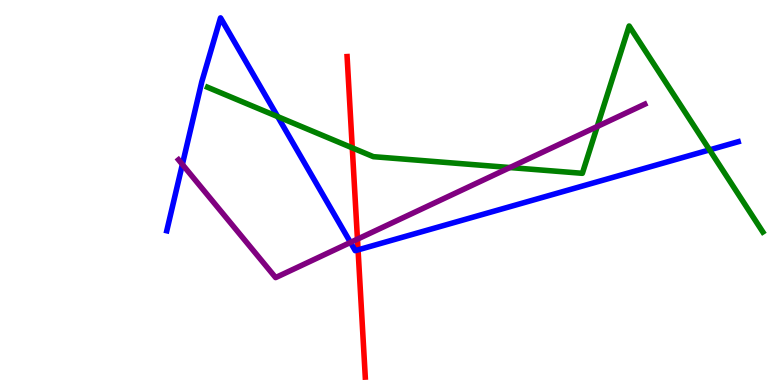[{'lines': ['blue', 'red'], 'intersections': [{'x': 4.62, 'y': 3.51}]}, {'lines': ['green', 'red'], 'intersections': [{'x': 4.55, 'y': 6.16}]}, {'lines': ['purple', 'red'], 'intersections': [{'x': 4.61, 'y': 3.79}]}, {'lines': ['blue', 'green'], 'intersections': [{'x': 3.58, 'y': 6.97}, {'x': 9.16, 'y': 6.11}]}, {'lines': ['blue', 'purple'], 'intersections': [{'x': 2.35, 'y': 5.73}, {'x': 4.52, 'y': 3.7}]}, {'lines': ['green', 'purple'], 'intersections': [{'x': 6.58, 'y': 5.65}, {'x': 7.71, 'y': 6.71}]}]